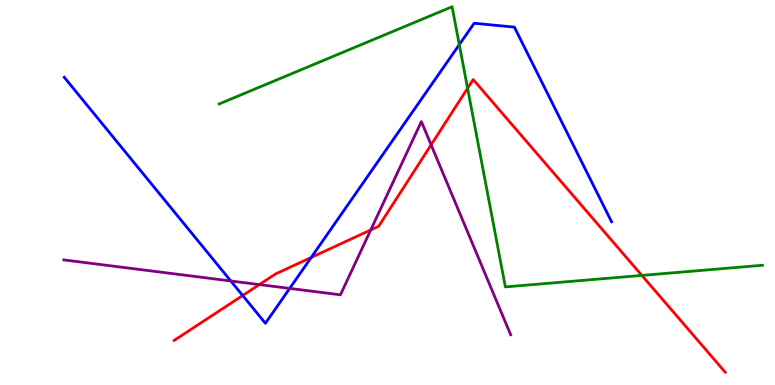[{'lines': ['blue', 'red'], 'intersections': [{'x': 3.13, 'y': 2.32}, {'x': 4.02, 'y': 3.31}]}, {'lines': ['green', 'red'], 'intersections': [{'x': 6.03, 'y': 7.71}, {'x': 8.28, 'y': 2.85}]}, {'lines': ['purple', 'red'], 'intersections': [{'x': 3.35, 'y': 2.61}, {'x': 4.78, 'y': 4.03}, {'x': 5.56, 'y': 6.24}]}, {'lines': ['blue', 'green'], 'intersections': [{'x': 5.93, 'y': 8.84}]}, {'lines': ['blue', 'purple'], 'intersections': [{'x': 2.98, 'y': 2.7}, {'x': 3.74, 'y': 2.51}]}, {'lines': ['green', 'purple'], 'intersections': []}]